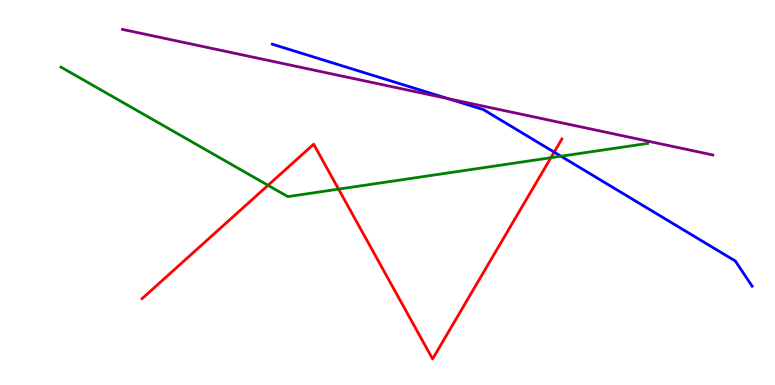[{'lines': ['blue', 'red'], 'intersections': [{'x': 7.15, 'y': 6.05}]}, {'lines': ['green', 'red'], 'intersections': [{'x': 3.46, 'y': 5.19}, {'x': 4.37, 'y': 5.09}, {'x': 7.11, 'y': 5.9}]}, {'lines': ['purple', 'red'], 'intersections': []}, {'lines': ['blue', 'green'], 'intersections': [{'x': 7.24, 'y': 5.94}]}, {'lines': ['blue', 'purple'], 'intersections': [{'x': 5.78, 'y': 7.44}]}, {'lines': ['green', 'purple'], 'intersections': []}]